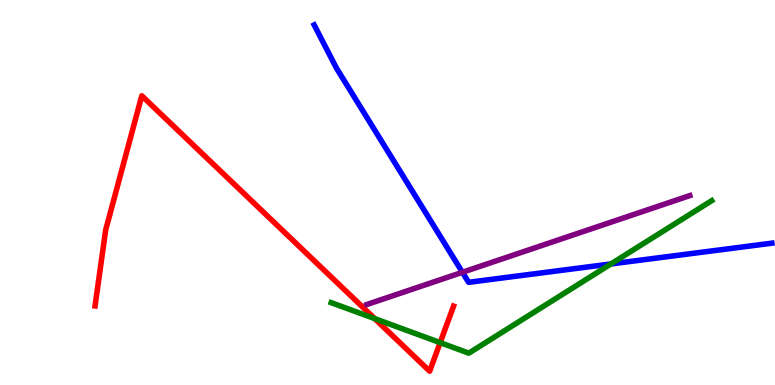[{'lines': ['blue', 'red'], 'intersections': []}, {'lines': ['green', 'red'], 'intersections': [{'x': 4.84, 'y': 1.72}, {'x': 5.68, 'y': 1.1}]}, {'lines': ['purple', 'red'], 'intersections': []}, {'lines': ['blue', 'green'], 'intersections': [{'x': 7.88, 'y': 3.14}]}, {'lines': ['blue', 'purple'], 'intersections': [{'x': 5.97, 'y': 2.93}]}, {'lines': ['green', 'purple'], 'intersections': []}]